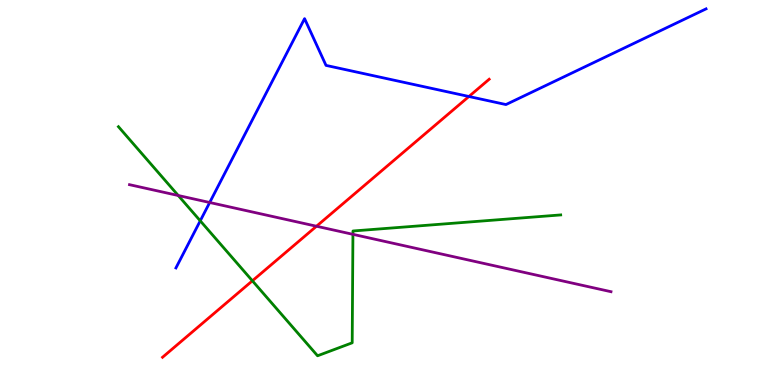[{'lines': ['blue', 'red'], 'intersections': [{'x': 6.05, 'y': 7.49}]}, {'lines': ['green', 'red'], 'intersections': [{'x': 3.26, 'y': 2.71}]}, {'lines': ['purple', 'red'], 'intersections': [{'x': 4.08, 'y': 4.12}]}, {'lines': ['blue', 'green'], 'intersections': [{'x': 2.58, 'y': 4.26}]}, {'lines': ['blue', 'purple'], 'intersections': [{'x': 2.71, 'y': 4.74}]}, {'lines': ['green', 'purple'], 'intersections': [{'x': 2.3, 'y': 4.92}, {'x': 4.55, 'y': 3.91}]}]